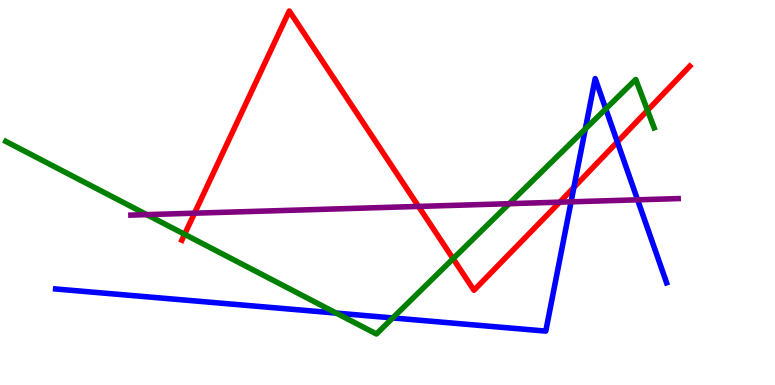[{'lines': ['blue', 'red'], 'intersections': [{'x': 7.41, 'y': 5.13}, {'x': 7.97, 'y': 6.31}]}, {'lines': ['green', 'red'], 'intersections': [{'x': 2.38, 'y': 3.91}, {'x': 5.85, 'y': 3.28}, {'x': 8.36, 'y': 7.13}]}, {'lines': ['purple', 'red'], 'intersections': [{'x': 2.51, 'y': 4.46}, {'x': 5.4, 'y': 4.64}, {'x': 7.22, 'y': 4.75}]}, {'lines': ['blue', 'green'], 'intersections': [{'x': 4.34, 'y': 1.87}, {'x': 5.07, 'y': 1.74}, {'x': 7.55, 'y': 6.65}, {'x': 7.82, 'y': 7.17}]}, {'lines': ['blue', 'purple'], 'intersections': [{'x': 7.37, 'y': 4.76}, {'x': 8.23, 'y': 4.81}]}, {'lines': ['green', 'purple'], 'intersections': [{'x': 1.89, 'y': 4.43}, {'x': 6.57, 'y': 4.71}]}]